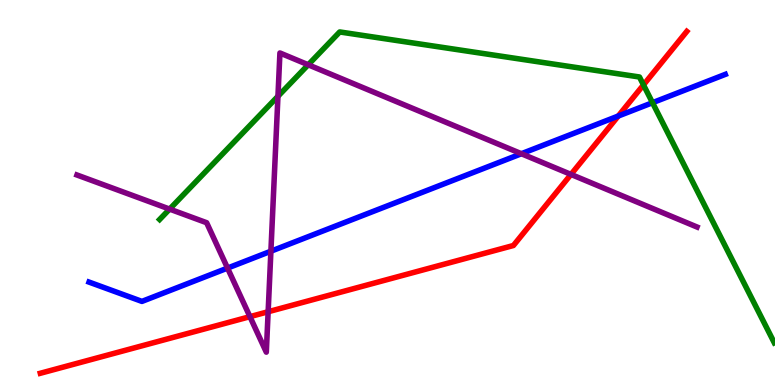[{'lines': ['blue', 'red'], 'intersections': [{'x': 7.98, 'y': 6.99}]}, {'lines': ['green', 'red'], 'intersections': [{'x': 8.3, 'y': 7.79}]}, {'lines': ['purple', 'red'], 'intersections': [{'x': 3.23, 'y': 1.78}, {'x': 3.46, 'y': 1.9}, {'x': 7.37, 'y': 5.47}]}, {'lines': ['blue', 'green'], 'intersections': [{'x': 8.42, 'y': 7.33}]}, {'lines': ['blue', 'purple'], 'intersections': [{'x': 2.94, 'y': 3.04}, {'x': 3.5, 'y': 3.47}, {'x': 6.73, 'y': 6.01}]}, {'lines': ['green', 'purple'], 'intersections': [{'x': 2.19, 'y': 4.57}, {'x': 3.59, 'y': 7.5}, {'x': 3.98, 'y': 8.32}]}]